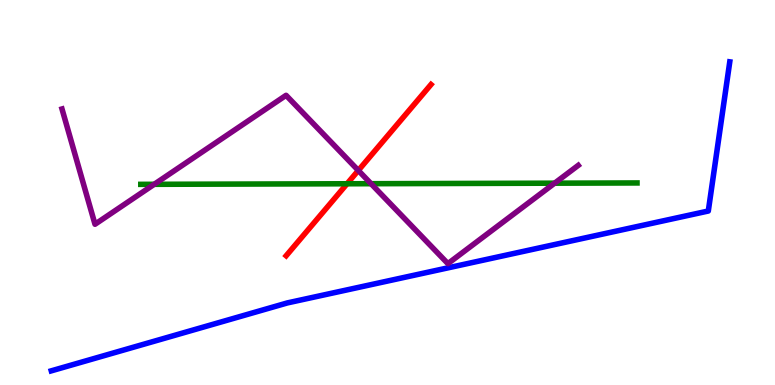[{'lines': ['blue', 'red'], 'intersections': []}, {'lines': ['green', 'red'], 'intersections': [{'x': 4.48, 'y': 5.23}]}, {'lines': ['purple', 'red'], 'intersections': [{'x': 4.62, 'y': 5.57}]}, {'lines': ['blue', 'green'], 'intersections': []}, {'lines': ['blue', 'purple'], 'intersections': []}, {'lines': ['green', 'purple'], 'intersections': [{'x': 1.99, 'y': 5.21}, {'x': 4.79, 'y': 5.23}, {'x': 7.16, 'y': 5.24}]}]